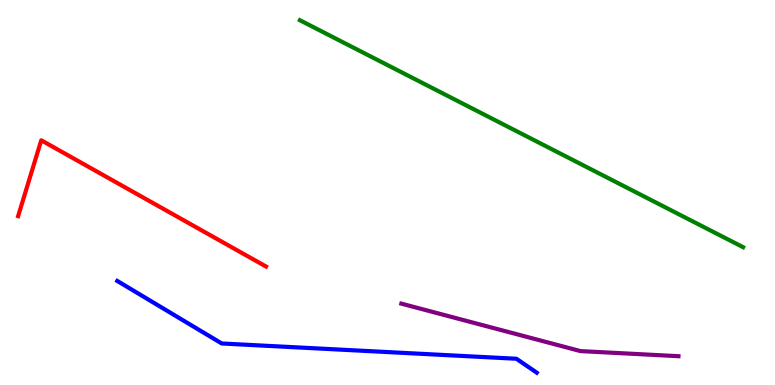[{'lines': ['blue', 'red'], 'intersections': []}, {'lines': ['green', 'red'], 'intersections': []}, {'lines': ['purple', 'red'], 'intersections': []}, {'lines': ['blue', 'green'], 'intersections': []}, {'lines': ['blue', 'purple'], 'intersections': []}, {'lines': ['green', 'purple'], 'intersections': []}]